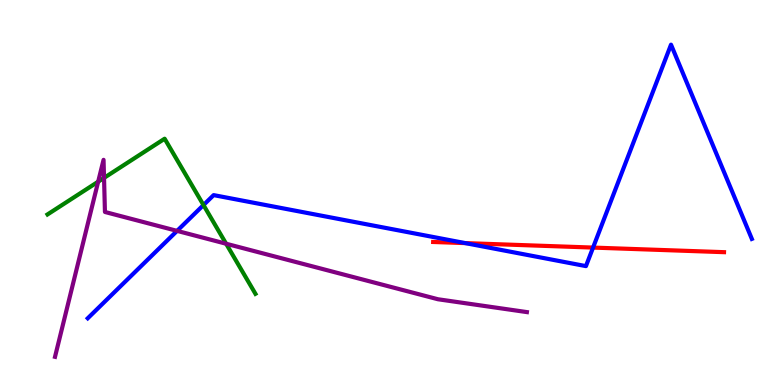[{'lines': ['blue', 'red'], 'intersections': [{'x': 6.0, 'y': 3.69}, {'x': 7.65, 'y': 3.57}]}, {'lines': ['green', 'red'], 'intersections': []}, {'lines': ['purple', 'red'], 'intersections': []}, {'lines': ['blue', 'green'], 'intersections': [{'x': 2.63, 'y': 4.67}]}, {'lines': ['blue', 'purple'], 'intersections': [{'x': 2.28, 'y': 4.0}]}, {'lines': ['green', 'purple'], 'intersections': [{'x': 1.27, 'y': 5.28}, {'x': 1.34, 'y': 5.38}, {'x': 2.92, 'y': 3.67}]}]